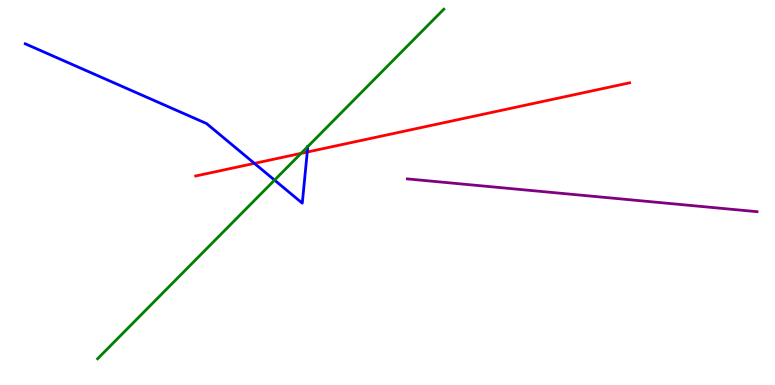[{'lines': ['blue', 'red'], 'intersections': [{'x': 3.28, 'y': 5.76}, {'x': 3.96, 'y': 6.05}]}, {'lines': ['green', 'red'], 'intersections': [{'x': 3.88, 'y': 6.02}]}, {'lines': ['purple', 'red'], 'intersections': []}, {'lines': ['blue', 'green'], 'intersections': [{'x': 3.54, 'y': 5.32}, {'x': 3.97, 'y': 6.19}]}, {'lines': ['blue', 'purple'], 'intersections': []}, {'lines': ['green', 'purple'], 'intersections': []}]